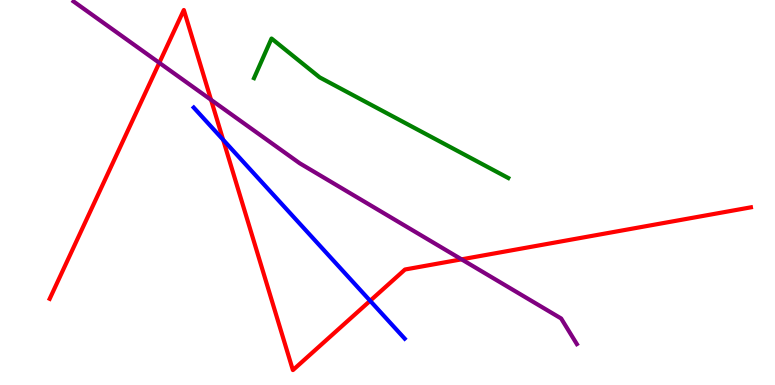[{'lines': ['blue', 'red'], 'intersections': [{'x': 2.88, 'y': 6.37}, {'x': 4.78, 'y': 2.19}]}, {'lines': ['green', 'red'], 'intersections': []}, {'lines': ['purple', 'red'], 'intersections': [{'x': 2.06, 'y': 8.37}, {'x': 2.72, 'y': 7.41}, {'x': 5.96, 'y': 3.26}]}, {'lines': ['blue', 'green'], 'intersections': []}, {'lines': ['blue', 'purple'], 'intersections': []}, {'lines': ['green', 'purple'], 'intersections': []}]